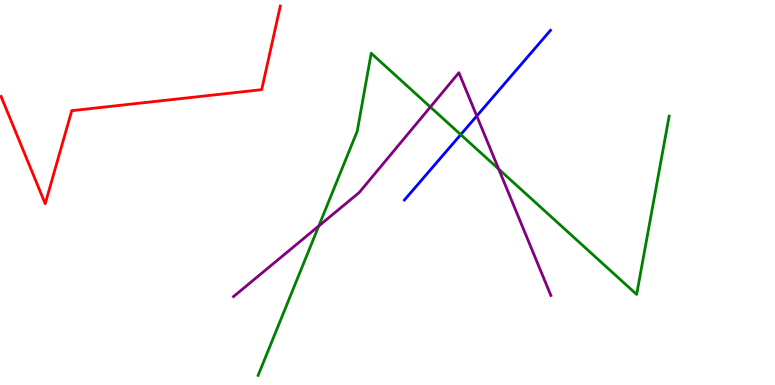[{'lines': ['blue', 'red'], 'intersections': []}, {'lines': ['green', 'red'], 'intersections': []}, {'lines': ['purple', 'red'], 'intersections': []}, {'lines': ['blue', 'green'], 'intersections': [{'x': 5.94, 'y': 6.5}]}, {'lines': ['blue', 'purple'], 'intersections': [{'x': 6.15, 'y': 6.99}]}, {'lines': ['green', 'purple'], 'intersections': [{'x': 4.11, 'y': 4.13}, {'x': 5.55, 'y': 7.22}, {'x': 6.43, 'y': 5.61}]}]